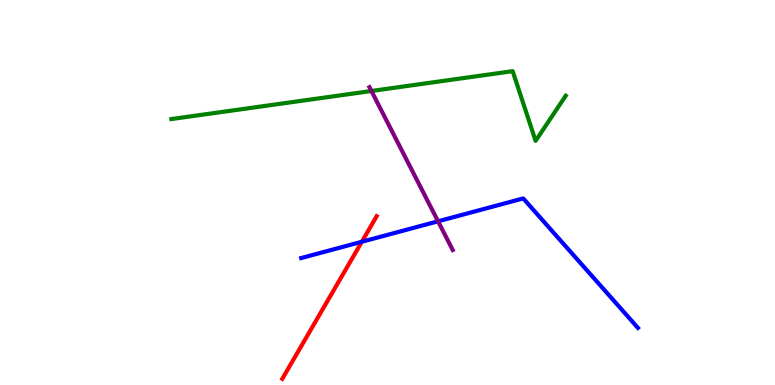[{'lines': ['blue', 'red'], 'intersections': [{'x': 4.67, 'y': 3.72}]}, {'lines': ['green', 'red'], 'intersections': []}, {'lines': ['purple', 'red'], 'intersections': []}, {'lines': ['blue', 'green'], 'intersections': []}, {'lines': ['blue', 'purple'], 'intersections': [{'x': 5.65, 'y': 4.25}]}, {'lines': ['green', 'purple'], 'intersections': [{'x': 4.79, 'y': 7.64}]}]